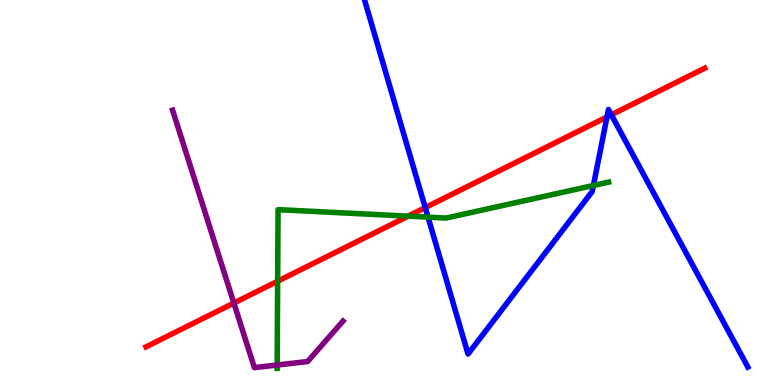[{'lines': ['blue', 'red'], 'intersections': [{'x': 5.49, 'y': 4.61}, {'x': 7.83, 'y': 6.96}, {'x': 7.89, 'y': 7.02}]}, {'lines': ['green', 'red'], 'intersections': [{'x': 3.58, 'y': 2.7}, {'x': 5.27, 'y': 4.39}]}, {'lines': ['purple', 'red'], 'intersections': [{'x': 3.02, 'y': 2.13}]}, {'lines': ['blue', 'green'], 'intersections': [{'x': 5.52, 'y': 4.36}, {'x': 7.66, 'y': 5.18}]}, {'lines': ['blue', 'purple'], 'intersections': []}, {'lines': ['green', 'purple'], 'intersections': [{'x': 3.58, 'y': 0.519}]}]